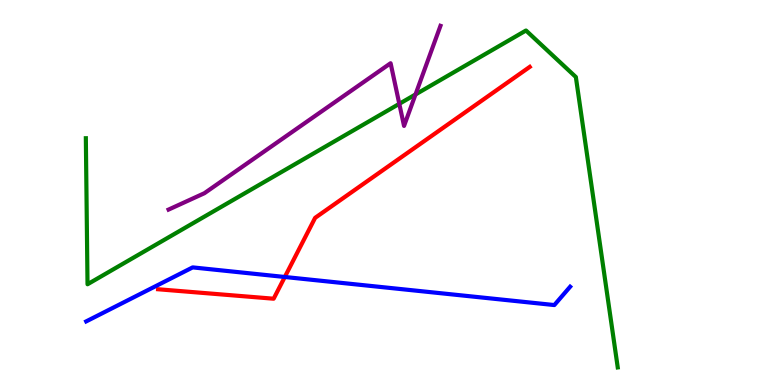[{'lines': ['blue', 'red'], 'intersections': [{'x': 3.67, 'y': 2.81}]}, {'lines': ['green', 'red'], 'intersections': []}, {'lines': ['purple', 'red'], 'intersections': []}, {'lines': ['blue', 'green'], 'intersections': []}, {'lines': ['blue', 'purple'], 'intersections': []}, {'lines': ['green', 'purple'], 'intersections': [{'x': 5.15, 'y': 7.3}, {'x': 5.36, 'y': 7.55}]}]